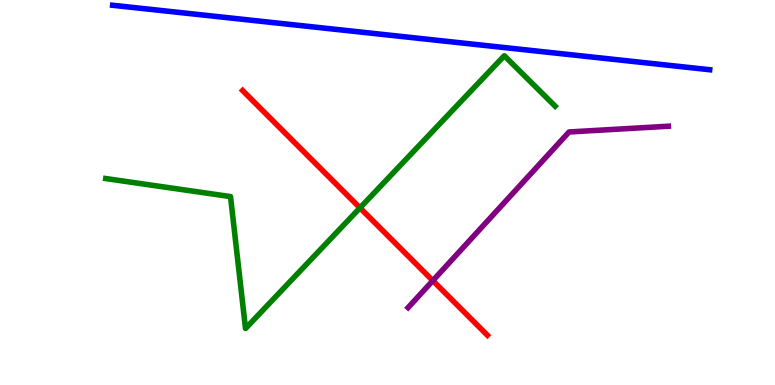[{'lines': ['blue', 'red'], 'intersections': []}, {'lines': ['green', 'red'], 'intersections': [{'x': 4.65, 'y': 4.6}]}, {'lines': ['purple', 'red'], 'intersections': [{'x': 5.58, 'y': 2.71}]}, {'lines': ['blue', 'green'], 'intersections': []}, {'lines': ['blue', 'purple'], 'intersections': []}, {'lines': ['green', 'purple'], 'intersections': []}]